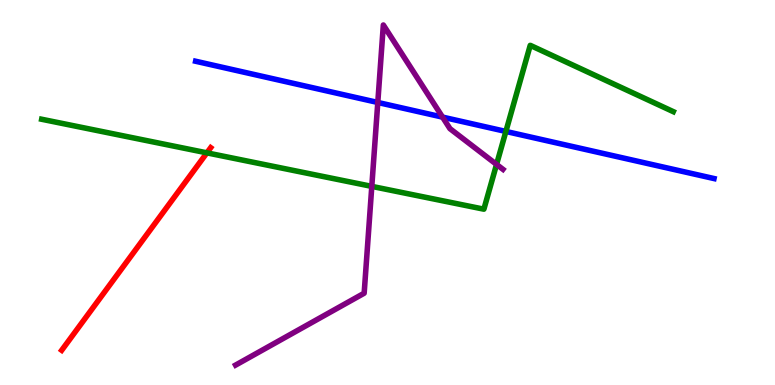[{'lines': ['blue', 'red'], 'intersections': []}, {'lines': ['green', 'red'], 'intersections': [{'x': 2.67, 'y': 6.03}]}, {'lines': ['purple', 'red'], 'intersections': []}, {'lines': ['blue', 'green'], 'intersections': [{'x': 6.53, 'y': 6.59}]}, {'lines': ['blue', 'purple'], 'intersections': [{'x': 4.87, 'y': 7.34}, {'x': 5.71, 'y': 6.96}]}, {'lines': ['green', 'purple'], 'intersections': [{'x': 4.8, 'y': 5.16}, {'x': 6.41, 'y': 5.73}]}]